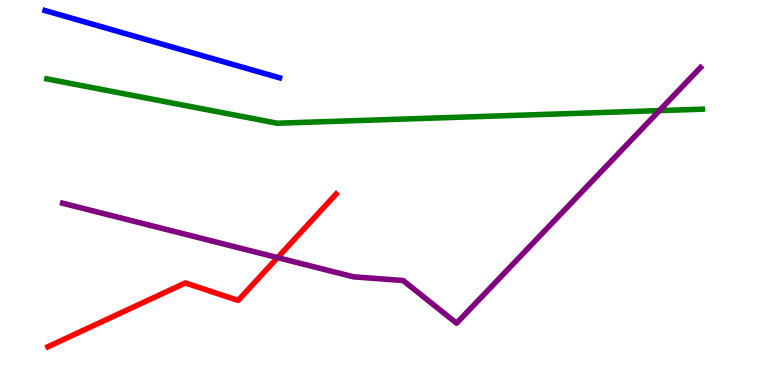[{'lines': ['blue', 'red'], 'intersections': []}, {'lines': ['green', 'red'], 'intersections': []}, {'lines': ['purple', 'red'], 'intersections': [{'x': 3.58, 'y': 3.31}]}, {'lines': ['blue', 'green'], 'intersections': []}, {'lines': ['blue', 'purple'], 'intersections': []}, {'lines': ['green', 'purple'], 'intersections': [{'x': 8.51, 'y': 7.13}]}]